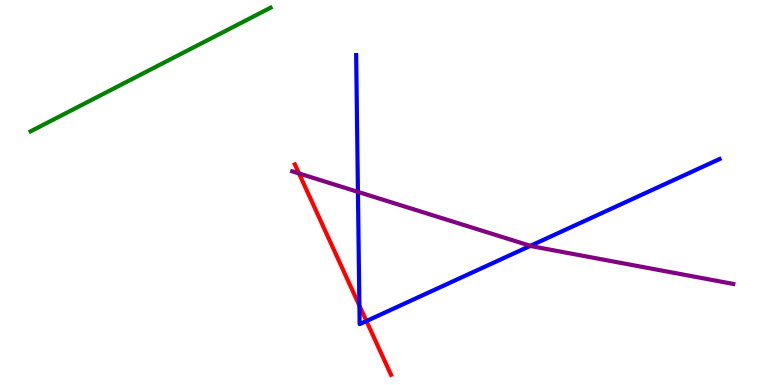[{'lines': ['blue', 'red'], 'intersections': [{'x': 4.64, 'y': 2.06}, {'x': 4.73, 'y': 1.66}]}, {'lines': ['green', 'red'], 'intersections': []}, {'lines': ['purple', 'red'], 'intersections': [{'x': 3.86, 'y': 5.49}]}, {'lines': ['blue', 'green'], 'intersections': []}, {'lines': ['blue', 'purple'], 'intersections': [{'x': 4.62, 'y': 5.02}, {'x': 6.84, 'y': 3.61}]}, {'lines': ['green', 'purple'], 'intersections': []}]